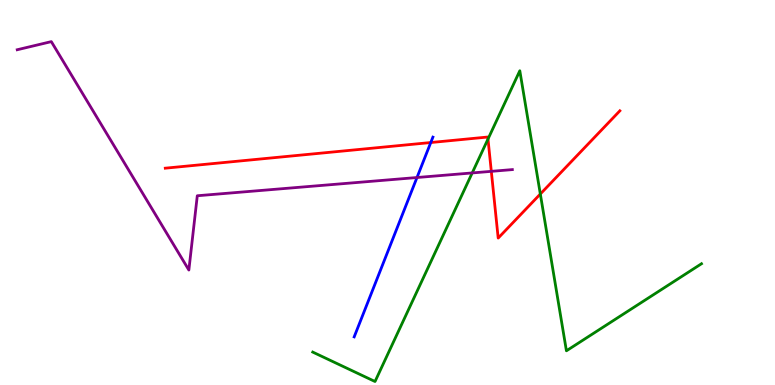[{'lines': ['blue', 'red'], 'intersections': [{'x': 5.56, 'y': 6.3}]}, {'lines': ['green', 'red'], 'intersections': [{'x': 6.3, 'y': 6.39}, {'x': 6.97, 'y': 4.96}]}, {'lines': ['purple', 'red'], 'intersections': [{'x': 6.34, 'y': 5.55}]}, {'lines': ['blue', 'green'], 'intersections': []}, {'lines': ['blue', 'purple'], 'intersections': [{'x': 5.38, 'y': 5.39}]}, {'lines': ['green', 'purple'], 'intersections': [{'x': 6.09, 'y': 5.51}]}]